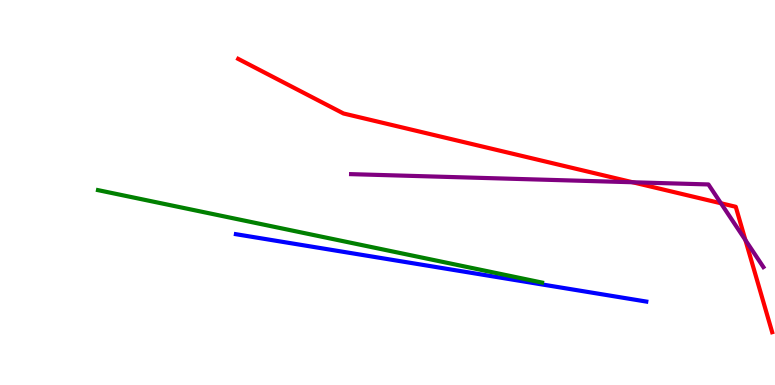[{'lines': ['blue', 'red'], 'intersections': []}, {'lines': ['green', 'red'], 'intersections': []}, {'lines': ['purple', 'red'], 'intersections': [{'x': 8.16, 'y': 5.27}, {'x': 9.3, 'y': 4.72}, {'x': 9.62, 'y': 3.76}]}, {'lines': ['blue', 'green'], 'intersections': []}, {'lines': ['blue', 'purple'], 'intersections': []}, {'lines': ['green', 'purple'], 'intersections': []}]